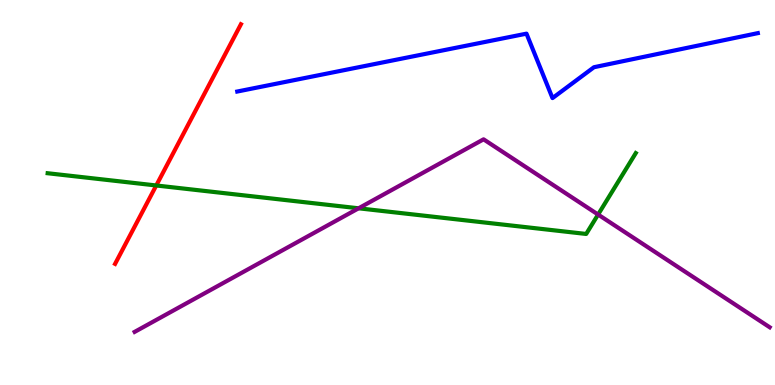[{'lines': ['blue', 'red'], 'intersections': []}, {'lines': ['green', 'red'], 'intersections': [{'x': 2.02, 'y': 5.18}]}, {'lines': ['purple', 'red'], 'intersections': []}, {'lines': ['blue', 'green'], 'intersections': []}, {'lines': ['blue', 'purple'], 'intersections': []}, {'lines': ['green', 'purple'], 'intersections': [{'x': 4.63, 'y': 4.59}, {'x': 7.72, 'y': 4.43}]}]